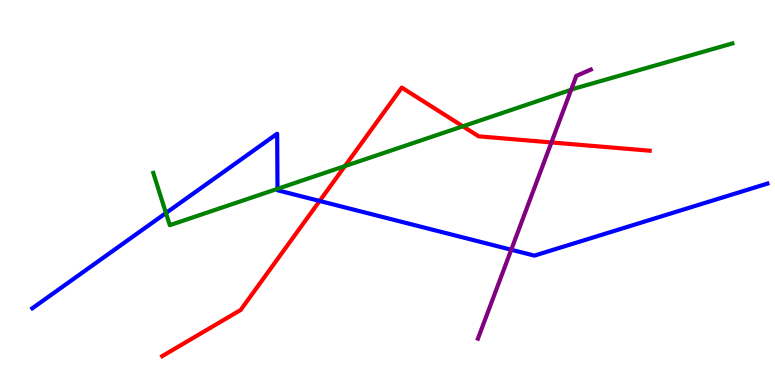[{'lines': ['blue', 'red'], 'intersections': [{'x': 4.12, 'y': 4.78}]}, {'lines': ['green', 'red'], 'intersections': [{'x': 4.45, 'y': 5.69}, {'x': 5.97, 'y': 6.72}]}, {'lines': ['purple', 'red'], 'intersections': [{'x': 7.12, 'y': 6.3}]}, {'lines': ['blue', 'green'], 'intersections': [{'x': 2.14, 'y': 4.47}, {'x': 3.58, 'y': 5.1}]}, {'lines': ['blue', 'purple'], 'intersections': [{'x': 6.6, 'y': 3.51}]}, {'lines': ['green', 'purple'], 'intersections': [{'x': 7.37, 'y': 7.67}]}]